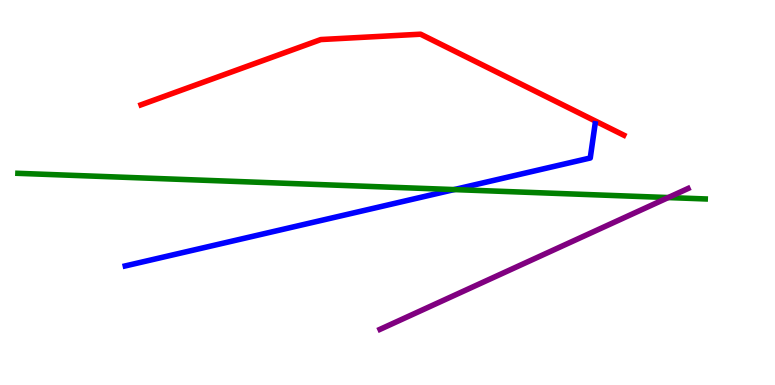[{'lines': ['blue', 'red'], 'intersections': []}, {'lines': ['green', 'red'], 'intersections': []}, {'lines': ['purple', 'red'], 'intersections': []}, {'lines': ['blue', 'green'], 'intersections': [{'x': 5.86, 'y': 5.08}]}, {'lines': ['blue', 'purple'], 'intersections': []}, {'lines': ['green', 'purple'], 'intersections': [{'x': 8.62, 'y': 4.87}]}]